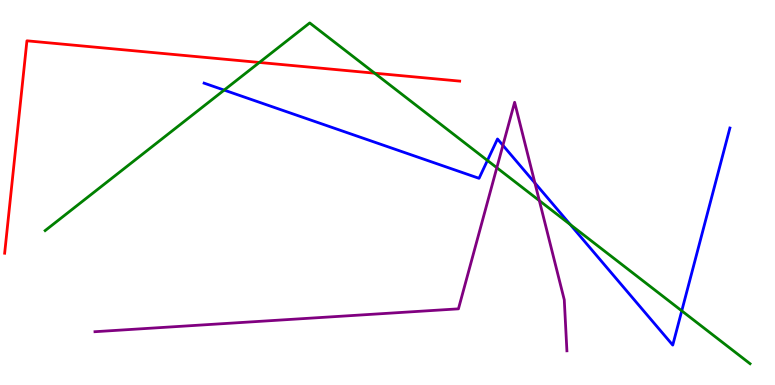[{'lines': ['blue', 'red'], 'intersections': []}, {'lines': ['green', 'red'], 'intersections': [{'x': 3.35, 'y': 8.38}, {'x': 4.83, 'y': 8.1}]}, {'lines': ['purple', 'red'], 'intersections': []}, {'lines': ['blue', 'green'], 'intersections': [{'x': 2.89, 'y': 7.66}, {'x': 6.29, 'y': 5.83}, {'x': 7.36, 'y': 4.17}, {'x': 8.8, 'y': 1.93}]}, {'lines': ['blue', 'purple'], 'intersections': [{'x': 6.49, 'y': 6.22}, {'x': 6.9, 'y': 5.25}]}, {'lines': ['green', 'purple'], 'intersections': [{'x': 6.41, 'y': 5.64}, {'x': 6.96, 'y': 4.79}]}]